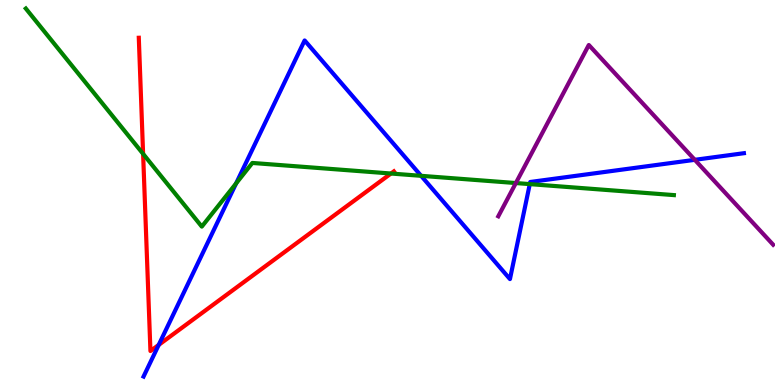[{'lines': ['blue', 'red'], 'intersections': [{'x': 2.05, 'y': 1.04}]}, {'lines': ['green', 'red'], 'intersections': [{'x': 1.85, 'y': 6.0}, {'x': 5.04, 'y': 5.49}]}, {'lines': ['purple', 'red'], 'intersections': []}, {'lines': ['blue', 'green'], 'intersections': [{'x': 3.05, 'y': 5.24}, {'x': 5.43, 'y': 5.43}, {'x': 6.84, 'y': 5.22}]}, {'lines': ['blue', 'purple'], 'intersections': [{'x': 8.97, 'y': 5.85}]}, {'lines': ['green', 'purple'], 'intersections': [{'x': 6.66, 'y': 5.25}]}]